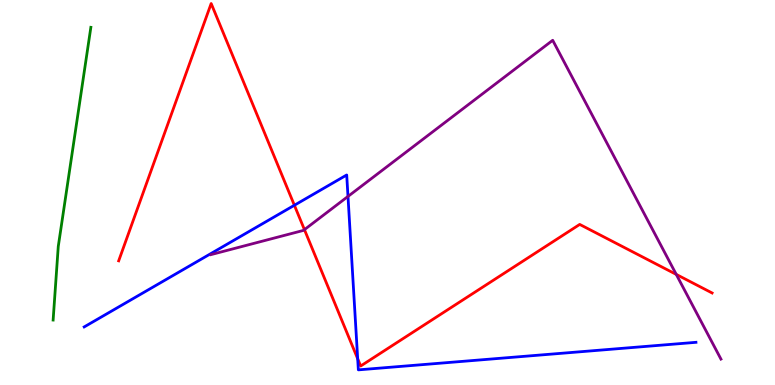[{'lines': ['blue', 'red'], 'intersections': [{'x': 3.8, 'y': 4.67}, {'x': 4.62, 'y': 0.682}]}, {'lines': ['green', 'red'], 'intersections': []}, {'lines': ['purple', 'red'], 'intersections': [{'x': 3.93, 'y': 4.04}, {'x': 8.73, 'y': 2.87}]}, {'lines': ['blue', 'green'], 'intersections': []}, {'lines': ['blue', 'purple'], 'intersections': [{'x': 4.49, 'y': 4.9}]}, {'lines': ['green', 'purple'], 'intersections': []}]